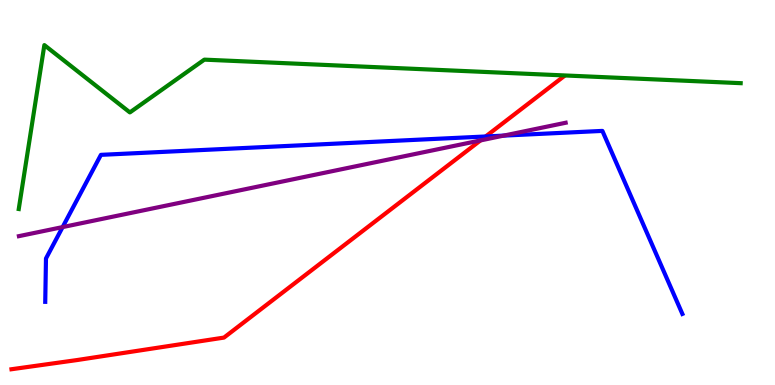[{'lines': ['blue', 'red'], 'intersections': [{'x': 6.27, 'y': 6.46}]}, {'lines': ['green', 'red'], 'intersections': []}, {'lines': ['purple', 'red'], 'intersections': [{'x': 6.2, 'y': 6.35}]}, {'lines': ['blue', 'green'], 'intersections': []}, {'lines': ['blue', 'purple'], 'intersections': [{'x': 0.808, 'y': 4.1}, {'x': 6.5, 'y': 6.48}]}, {'lines': ['green', 'purple'], 'intersections': []}]